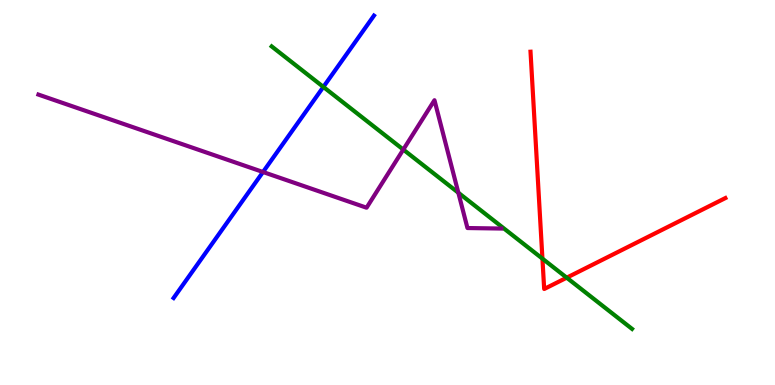[{'lines': ['blue', 'red'], 'intersections': []}, {'lines': ['green', 'red'], 'intersections': [{'x': 7.0, 'y': 3.28}, {'x': 7.31, 'y': 2.79}]}, {'lines': ['purple', 'red'], 'intersections': []}, {'lines': ['blue', 'green'], 'intersections': [{'x': 4.17, 'y': 7.74}]}, {'lines': ['blue', 'purple'], 'intersections': [{'x': 3.39, 'y': 5.53}]}, {'lines': ['green', 'purple'], 'intersections': [{'x': 5.2, 'y': 6.11}, {'x': 5.91, 'y': 4.99}]}]